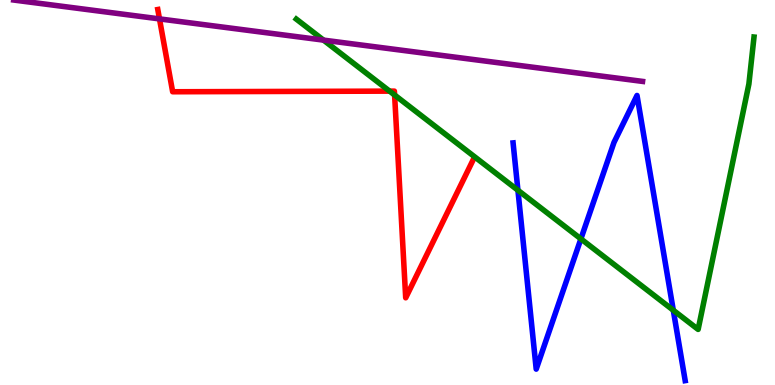[{'lines': ['blue', 'red'], 'intersections': []}, {'lines': ['green', 'red'], 'intersections': [{'x': 5.03, 'y': 7.63}, {'x': 5.09, 'y': 7.53}]}, {'lines': ['purple', 'red'], 'intersections': [{'x': 2.06, 'y': 9.51}]}, {'lines': ['blue', 'green'], 'intersections': [{'x': 6.68, 'y': 5.06}, {'x': 7.5, 'y': 3.8}, {'x': 8.69, 'y': 1.94}]}, {'lines': ['blue', 'purple'], 'intersections': []}, {'lines': ['green', 'purple'], 'intersections': [{'x': 4.17, 'y': 8.96}]}]